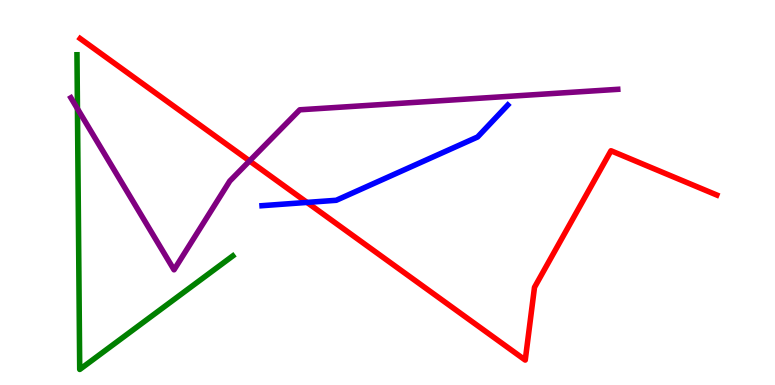[{'lines': ['blue', 'red'], 'intersections': [{'x': 3.96, 'y': 4.74}]}, {'lines': ['green', 'red'], 'intersections': []}, {'lines': ['purple', 'red'], 'intersections': [{'x': 3.22, 'y': 5.82}]}, {'lines': ['blue', 'green'], 'intersections': []}, {'lines': ['blue', 'purple'], 'intersections': []}, {'lines': ['green', 'purple'], 'intersections': [{'x': 0.999, 'y': 7.18}]}]